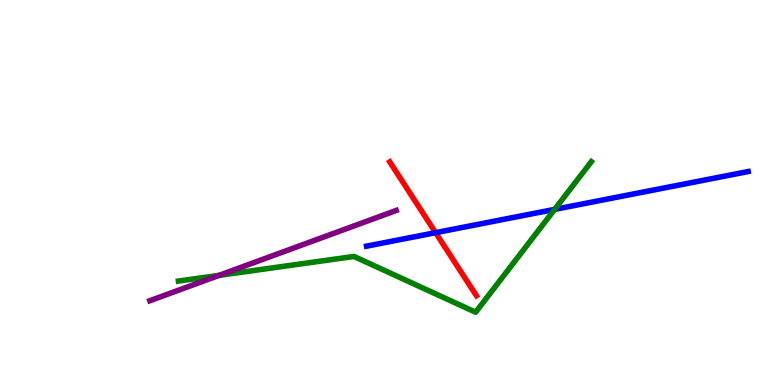[{'lines': ['blue', 'red'], 'intersections': [{'x': 5.62, 'y': 3.96}]}, {'lines': ['green', 'red'], 'intersections': []}, {'lines': ['purple', 'red'], 'intersections': []}, {'lines': ['blue', 'green'], 'intersections': [{'x': 7.16, 'y': 4.56}]}, {'lines': ['blue', 'purple'], 'intersections': []}, {'lines': ['green', 'purple'], 'intersections': [{'x': 2.83, 'y': 2.85}]}]